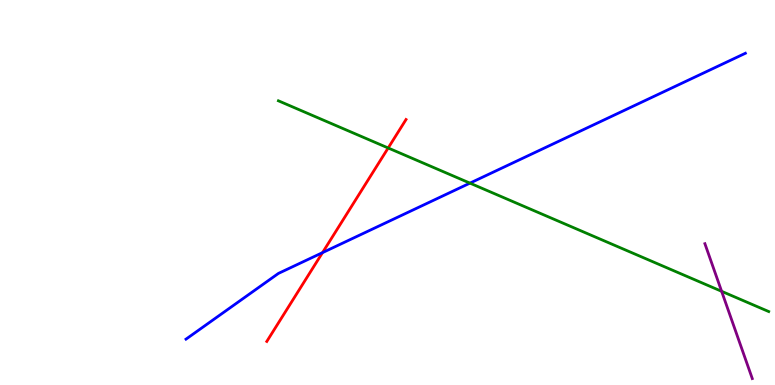[{'lines': ['blue', 'red'], 'intersections': [{'x': 4.16, 'y': 3.44}]}, {'lines': ['green', 'red'], 'intersections': [{'x': 5.01, 'y': 6.16}]}, {'lines': ['purple', 'red'], 'intersections': []}, {'lines': ['blue', 'green'], 'intersections': [{'x': 6.06, 'y': 5.24}]}, {'lines': ['blue', 'purple'], 'intersections': []}, {'lines': ['green', 'purple'], 'intersections': [{'x': 9.31, 'y': 2.43}]}]